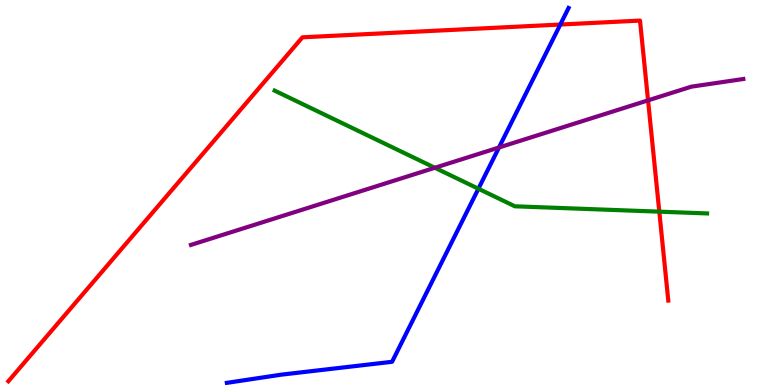[{'lines': ['blue', 'red'], 'intersections': [{'x': 7.23, 'y': 9.36}]}, {'lines': ['green', 'red'], 'intersections': [{'x': 8.51, 'y': 4.5}]}, {'lines': ['purple', 'red'], 'intersections': [{'x': 8.36, 'y': 7.39}]}, {'lines': ['blue', 'green'], 'intersections': [{'x': 6.17, 'y': 5.1}]}, {'lines': ['blue', 'purple'], 'intersections': [{'x': 6.44, 'y': 6.17}]}, {'lines': ['green', 'purple'], 'intersections': [{'x': 5.61, 'y': 5.64}]}]